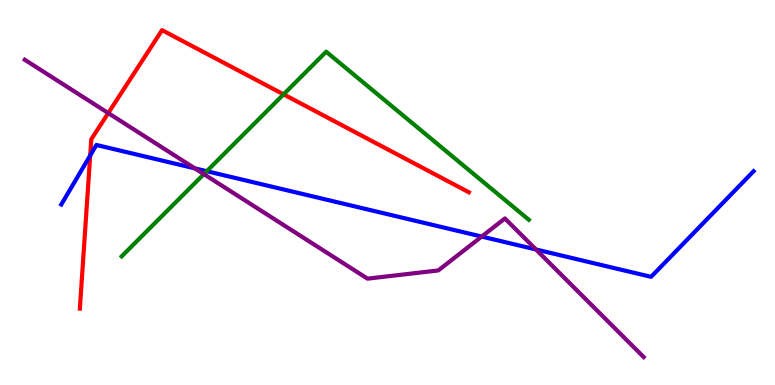[{'lines': ['blue', 'red'], 'intersections': [{'x': 1.16, 'y': 5.96}]}, {'lines': ['green', 'red'], 'intersections': [{'x': 3.66, 'y': 7.55}]}, {'lines': ['purple', 'red'], 'intersections': [{'x': 1.4, 'y': 7.06}]}, {'lines': ['blue', 'green'], 'intersections': [{'x': 2.67, 'y': 5.55}]}, {'lines': ['blue', 'purple'], 'intersections': [{'x': 2.51, 'y': 5.63}, {'x': 6.22, 'y': 3.86}, {'x': 6.92, 'y': 3.52}]}, {'lines': ['green', 'purple'], 'intersections': [{'x': 2.63, 'y': 5.48}]}]